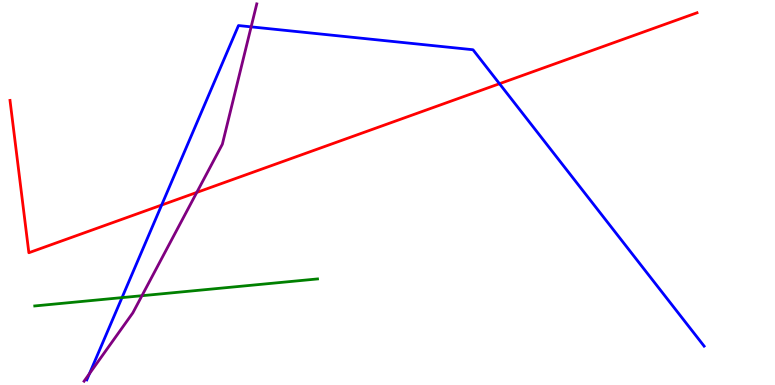[{'lines': ['blue', 'red'], 'intersections': [{'x': 2.09, 'y': 4.67}, {'x': 6.45, 'y': 7.83}]}, {'lines': ['green', 'red'], 'intersections': []}, {'lines': ['purple', 'red'], 'intersections': [{'x': 2.54, 'y': 5.0}]}, {'lines': ['blue', 'green'], 'intersections': [{'x': 1.57, 'y': 2.27}]}, {'lines': ['blue', 'purple'], 'intersections': [{'x': 1.15, 'y': 0.295}, {'x': 3.24, 'y': 9.3}]}, {'lines': ['green', 'purple'], 'intersections': [{'x': 1.83, 'y': 2.32}]}]